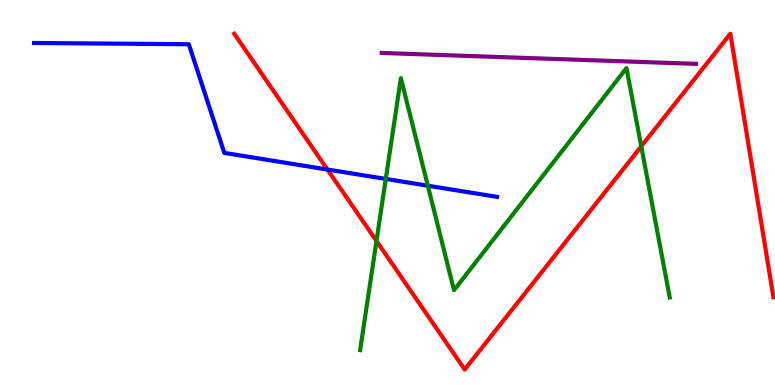[{'lines': ['blue', 'red'], 'intersections': [{'x': 4.23, 'y': 5.6}]}, {'lines': ['green', 'red'], 'intersections': [{'x': 4.86, 'y': 3.74}, {'x': 8.27, 'y': 6.2}]}, {'lines': ['purple', 'red'], 'intersections': []}, {'lines': ['blue', 'green'], 'intersections': [{'x': 4.98, 'y': 5.35}, {'x': 5.52, 'y': 5.18}]}, {'lines': ['blue', 'purple'], 'intersections': []}, {'lines': ['green', 'purple'], 'intersections': []}]